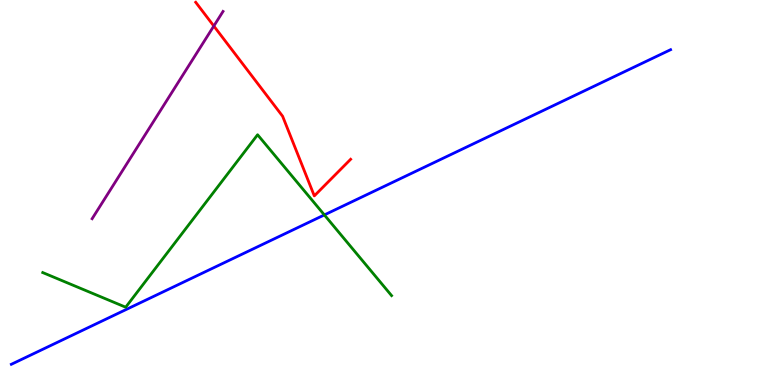[{'lines': ['blue', 'red'], 'intersections': []}, {'lines': ['green', 'red'], 'intersections': []}, {'lines': ['purple', 'red'], 'intersections': [{'x': 2.76, 'y': 9.32}]}, {'lines': ['blue', 'green'], 'intersections': [{'x': 4.19, 'y': 4.42}]}, {'lines': ['blue', 'purple'], 'intersections': []}, {'lines': ['green', 'purple'], 'intersections': []}]